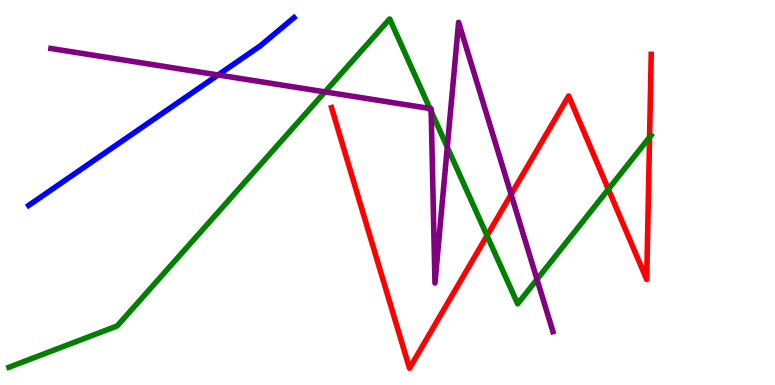[{'lines': ['blue', 'red'], 'intersections': []}, {'lines': ['green', 'red'], 'intersections': [{'x': 6.28, 'y': 3.88}, {'x': 7.85, 'y': 5.08}, {'x': 8.38, 'y': 6.44}]}, {'lines': ['purple', 'red'], 'intersections': [{'x': 6.59, 'y': 4.95}]}, {'lines': ['blue', 'green'], 'intersections': []}, {'lines': ['blue', 'purple'], 'intersections': [{'x': 2.81, 'y': 8.05}]}, {'lines': ['green', 'purple'], 'intersections': [{'x': 4.19, 'y': 7.61}, {'x': 5.55, 'y': 7.18}, {'x': 5.56, 'y': 7.11}, {'x': 5.77, 'y': 6.18}, {'x': 6.93, 'y': 2.74}]}]